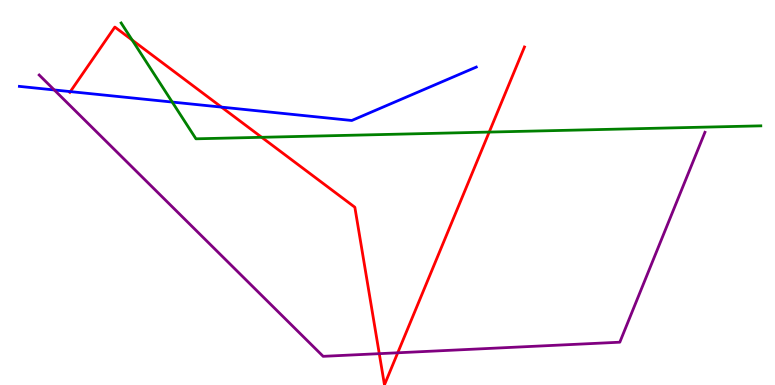[{'lines': ['blue', 'red'], 'intersections': [{'x': 0.908, 'y': 7.62}, {'x': 2.86, 'y': 7.22}]}, {'lines': ['green', 'red'], 'intersections': [{'x': 1.71, 'y': 8.96}, {'x': 3.38, 'y': 6.43}, {'x': 6.31, 'y': 6.57}]}, {'lines': ['purple', 'red'], 'intersections': [{'x': 4.89, 'y': 0.814}, {'x': 5.13, 'y': 0.837}]}, {'lines': ['blue', 'green'], 'intersections': [{'x': 2.22, 'y': 7.35}]}, {'lines': ['blue', 'purple'], 'intersections': [{'x': 0.7, 'y': 7.66}]}, {'lines': ['green', 'purple'], 'intersections': []}]